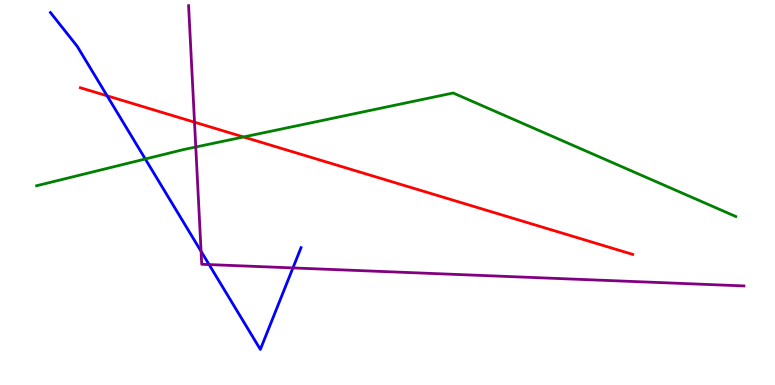[{'lines': ['blue', 'red'], 'intersections': [{'x': 1.38, 'y': 7.51}]}, {'lines': ['green', 'red'], 'intersections': [{'x': 3.14, 'y': 6.44}]}, {'lines': ['purple', 'red'], 'intersections': [{'x': 2.51, 'y': 6.83}]}, {'lines': ['blue', 'green'], 'intersections': [{'x': 1.87, 'y': 5.87}]}, {'lines': ['blue', 'purple'], 'intersections': [{'x': 2.59, 'y': 3.47}, {'x': 2.7, 'y': 3.13}, {'x': 3.78, 'y': 3.04}]}, {'lines': ['green', 'purple'], 'intersections': [{'x': 2.53, 'y': 6.18}]}]